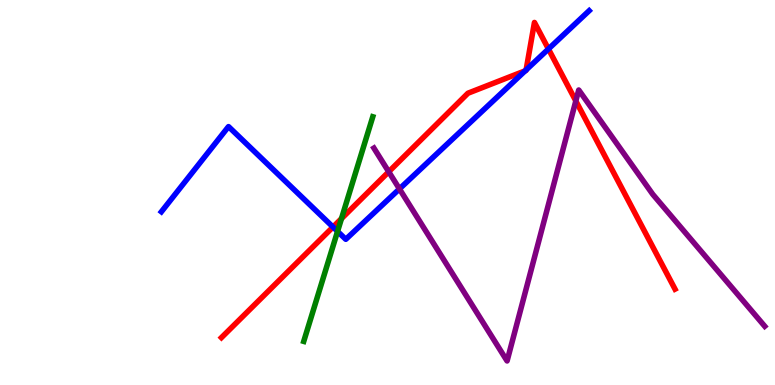[{'lines': ['blue', 'red'], 'intersections': [{'x': 4.3, 'y': 4.1}, {'x': 6.78, 'y': 8.16}, {'x': 6.79, 'y': 8.18}, {'x': 7.08, 'y': 8.73}]}, {'lines': ['green', 'red'], 'intersections': [{'x': 4.41, 'y': 4.32}]}, {'lines': ['purple', 'red'], 'intersections': [{'x': 5.02, 'y': 5.54}, {'x': 7.43, 'y': 7.38}]}, {'lines': ['blue', 'green'], 'intersections': [{'x': 4.36, 'y': 3.99}]}, {'lines': ['blue', 'purple'], 'intersections': [{'x': 5.15, 'y': 5.09}]}, {'lines': ['green', 'purple'], 'intersections': []}]